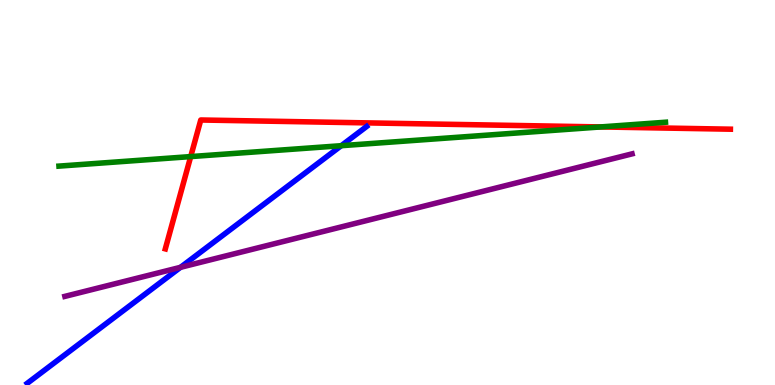[{'lines': ['blue', 'red'], 'intersections': []}, {'lines': ['green', 'red'], 'intersections': [{'x': 2.46, 'y': 5.93}, {'x': 7.75, 'y': 6.7}]}, {'lines': ['purple', 'red'], 'intersections': []}, {'lines': ['blue', 'green'], 'intersections': [{'x': 4.4, 'y': 6.22}]}, {'lines': ['blue', 'purple'], 'intersections': [{'x': 2.33, 'y': 3.06}]}, {'lines': ['green', 'purple'], 'intersections': []}]